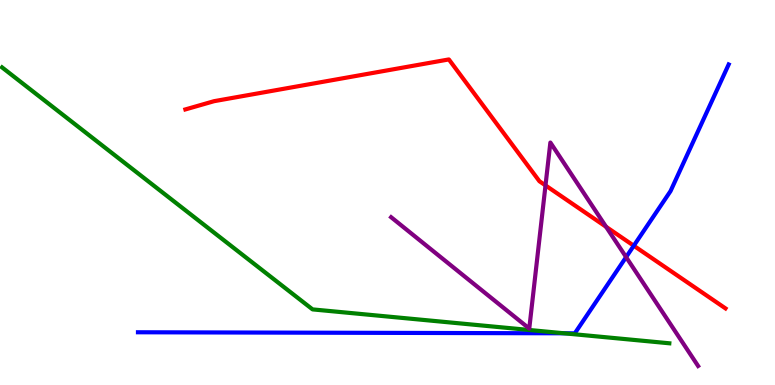[{'lines': ['blue', 'red'], 'intersections': [{'x': 8.18, 'y': 3.62}]}, {'lines': ['green', 'red'], 'intersections': []}, {'lines': ['purple', 'red'], 'intersections': [{'x': 7.04, 'y': 5.18}, {'x': 7.82, 'y': 4.11}]}, {'lines': ['blue', 'green'], 'intersections': [{'x': 7.28, 'y': 1.34}]}, {'lines': ['blue', 'purple'], 'intersections': [{'x': 8.08, 'y': 3.32}]}, {'lines': ['green', 'purple'], 'intersections': []}]